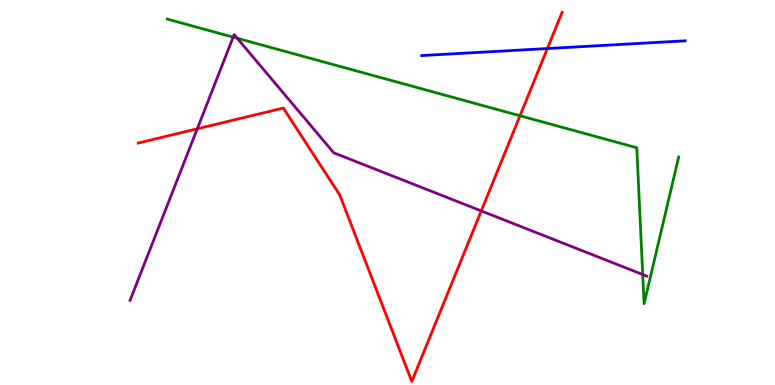[{'lines': ['blue', 'red'], 'intersections': [{'x': 7.06, 'y': 8.74}]}, {'lines': ['green', 'red'], 'intersections': [{'x': 6.71, 'y': 6.99}]}, {'lines': ['purple', 'red'], 'intersections': [{'x': 2.55, 'y': 6.65}, {'x': 6.21, 'y': 4.52}]}, {'lines': ['blue', 'green'], 'intersections': []}, {'lines': ['blue', 'purple'], 'intersections': []}, {'lines': ['green', 'purple'], 'intersections': [{'x': 3.01, 'y': 9.04}, {'x': 3.06, 'y': 9.01}, {'x': 8.29, 'y': 2.87}]}]